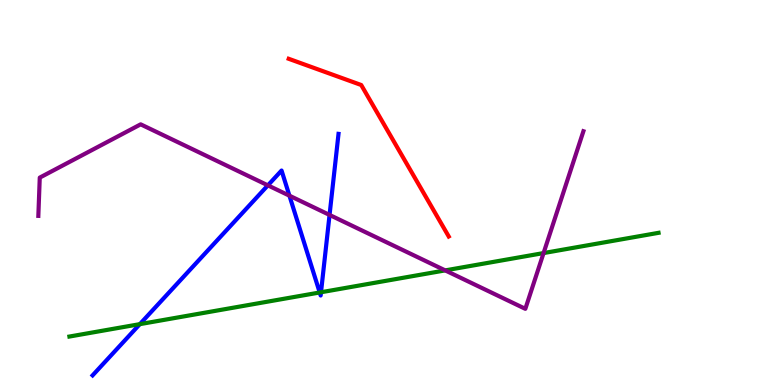[{'lines': ['blue', 'red'], 'intersections': []}, {'lines': ['green', 'red'], 'intersections': []}, {'lines': ['purple', 'red'], 'intersections': []}, {'lines': ['blue', 'green'], 'intersections': [{'x': 1.8, 'y': 1.58}, {'x': 4.13, 'y': 2.4}, {'x': 4.14, 'y': 2.41}]}, {'lines': ['blue', 'purple'], 'intersections': [{'x': 3.46, 'y': 5.19}, {'x': 3.73, 'y': 4.92}, {'x': 4.25, 'y': 4.42}]}, {'lines': ['green', 'purple'], 'intersections': [{'x': 5.74, 'y': 2.98}, {'x': 7.01, 'y': 3.43}]}]